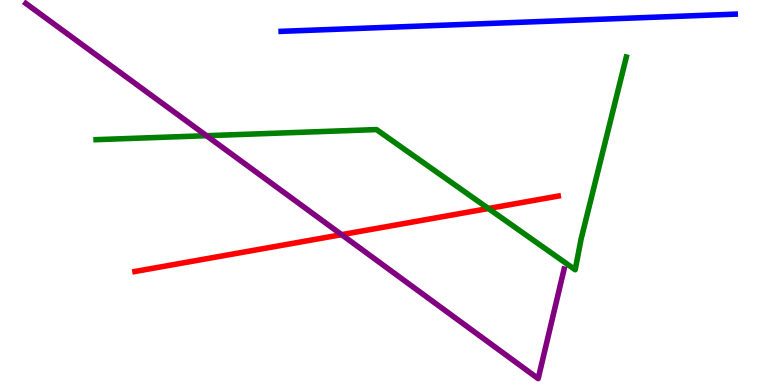[{'lines': ['blue', 'red'], 'intersections': []}, {'lines': ['green', 'red'], 'intersections': [{'x': 6.3, 'y': 4.58}]}, {'lines': ['purple', 'red'], 'intersections': [{'x': 4.41, 'y': 3.9}]}, {'lines': ['blue', 'green'], 'intersections': []}, {'lines': ['blue', 'purple'], 'intersections': []}, {'lines': ['green', 'purple'], 'intersections': [{'x': 2.66, 'y': 6.48}]}]